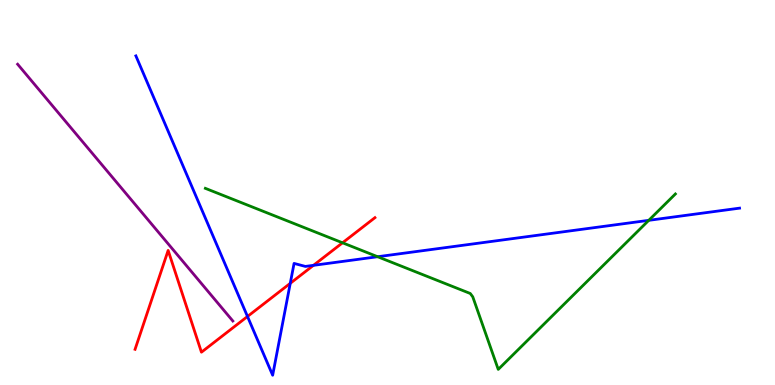[{'lines': ['blue', 'red'], 'intersections': [{'x': 3.19, 'y': 1.78}, {'x': 3.75, 'y': 2.64}, {'x': 4.04, 'y': 3.11}]}, {'lines': ['green', 'red'], 'intersections': [{'x': 4.42, 'y': 3.69}]}, {'lines': ['purple', 'red'], 'intersections': []}, {'lines': ['blue', 'green'], 'intersections': [{'x': 4.87, 'y': 3.33}, {'x': 8.37, 'y': 4.28}]}, {'lines': ['blue', 'purple'], 'intersections': []}, {'lines': ['green', 'purple'], 'intersections': []}]